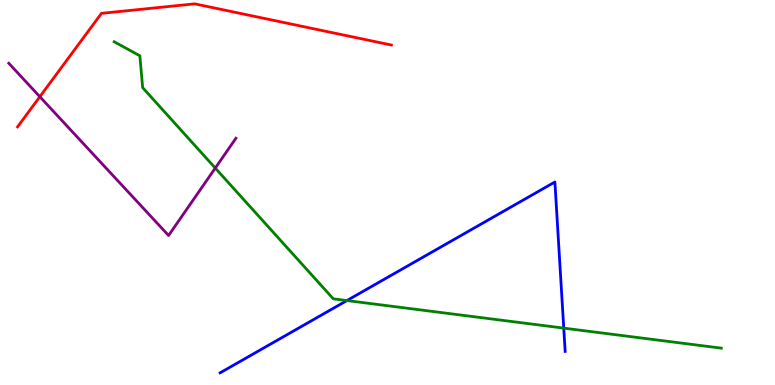[{'lines': ['blue', 'red'], 'intersections': []}, {'lines': ['green', 'red'], 'intersections': []}, {'lines': ['purple', 'red'], 'intersections': [{'x': 0.514, 'y': 7.49}]}, {'lines': ['blue', 'green'], 'intersections': [{'x': 4.48, 'y': 2.19}, {'x': 7.27, 'y': 1.48}]}, {'lines': ['blue', 'purple'], 'intersections': []}, {'lines': ['green', 'purple'], 'intersections': [{'x': 2.78, 'y': 5.63}]}]